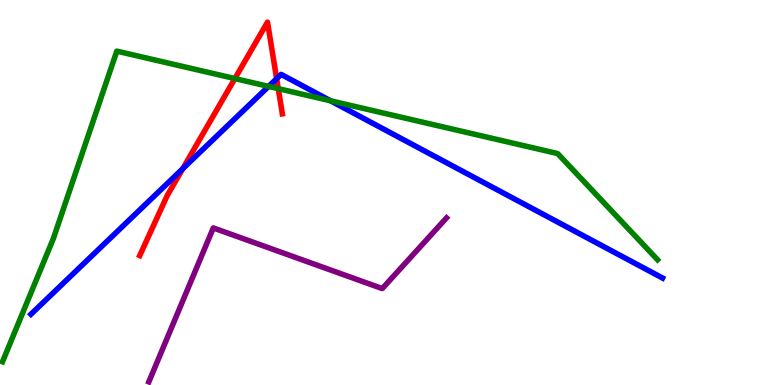[{'lines': ['blue', 'red'], 'intersections': [{'x': 2.36, 'y': 5.62}, {'x': 3.57, 'y': 7.96}]}, {'lines': ['green', 'red'], 'intersections': [{'x': 3.03, 'y': 7.96}, {'x': 3.59, 'y': 7.7}]}, {'lines': ['purple', 'red'], 'intersections': []}, {'lines': ['blue', 'green'], 'intersections': [{'x': 3.47, 'y': 7.76}, {'x': 4.27, 'y': 7.38}]}, {'lines': ['blue', 'purple'], 'intersections': []}, {'lines': ['green', 'purple'], 'intersections': []}]